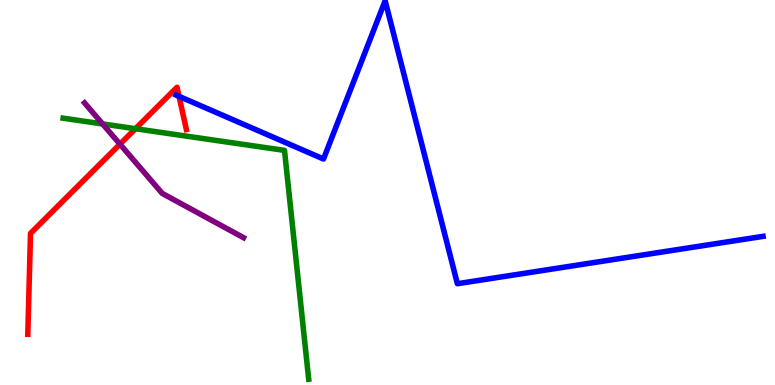[{'lines': ['blue', 'red'], 'intersections': [{'x': 2.31, 'y': 7.5}]}, {'lines': ['green', 'red'], 'intersections': [{'x': 1.75, 'y': 6.66}]}, {'lines': ['purple', 'red'], 'intersections': [{'x': 1.55, 'y': 6.26}]}, {'lines': ['blue', 'green'], 'intersections': []}, {'lines': ['blue', 'purple'], 'intersections': []}, {'lines': ['green', 'purple'], 'intersections': [{'x': 1.32, 'y': 6.78}]}]